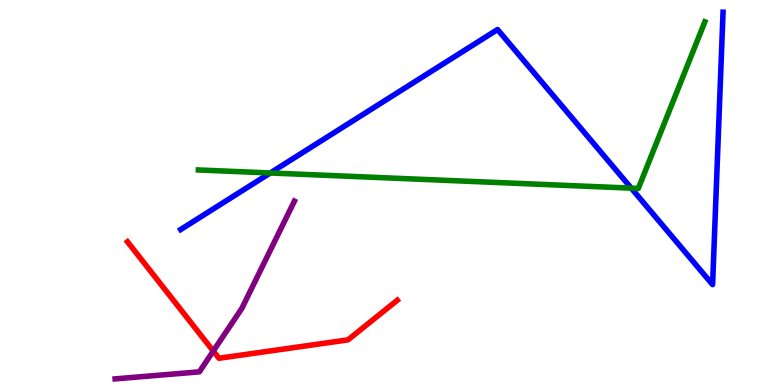[{'lines': ['blue', 'red'], 'intersections': []}, {'lines': ['green', 'red'], 'intersections': []}, {'lines': ['purple', 'red'], 'intersections': [{'x': 2.75, 'y': 0.882}]}, {'lines': ['blue', 'green'], 'intersections': [{'x': 3.49, 'y': 5.51}, {'x': 8.15, 'y': 5.11}]}, {'lines': ['blue', 'purple'], 'intersections': []}, {'lines': ['green', 'purple'], 'intersections': []}]